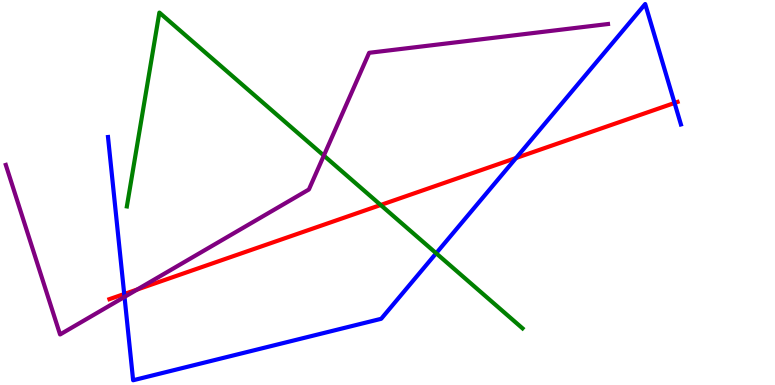[{'lines': ['blue', 'red'], 'intersections': [{'x': 1.6, 'y': 2.36}, {'x': 6.66, 'y': 5.9}, {'x': 8.7, 'y': 7.33}]}, {'lines': ['green', 'red'], 'intersections': [{'x': 4.91, 'y': 4.68}]}, {'lines': ['purple', 'red'], 'intersections': [{'x': 1.77, 'y': 2.48}]}, {'lines': ['blue', 'green'], 'intersections': [{'x': 5.63, 'y': 3.42}]}, {'lines': ['blue', 'purple'], 'intersections': [{'x': 1.61, 'y': 2.29}]}, {'lines': ['green', 'purple'], 'intersections': [{'x': 4.18, 'y': 5.96}]}]